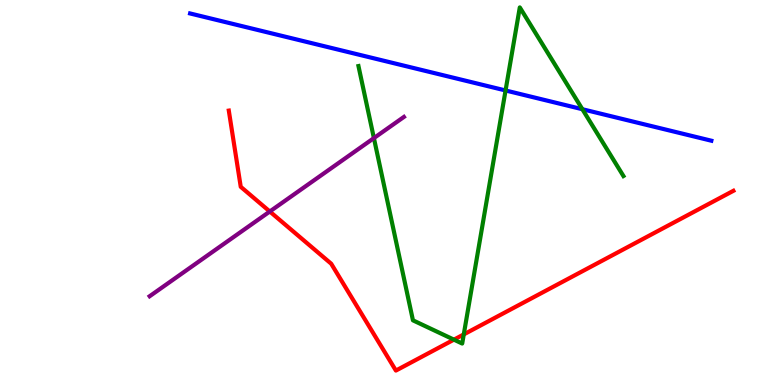[{'lines': ['blue', 'red'], 'intersections': []}, {'lines': ['green', 'red'], 'intersections': [{'x': 5.86, 'y': 1.18}, {'x': 5.98, 'y': 1.31}]}, {'lines': ['purple', 'red'], 'intersections': [{'x': 3.48, 'y': 4.51}]}, {'lines': ['blue', 'green'], 'intersections': [{'x': 6.52, 'y': 7.65}, {'x': 7.51, 'y': 7.16}]}, {'lines': ['blue', 'purple'], 'intersections': []}, {'lines': ['green', 'purple'], 'intersections': [{'x': 4.82, 'y': 6.41}]}]